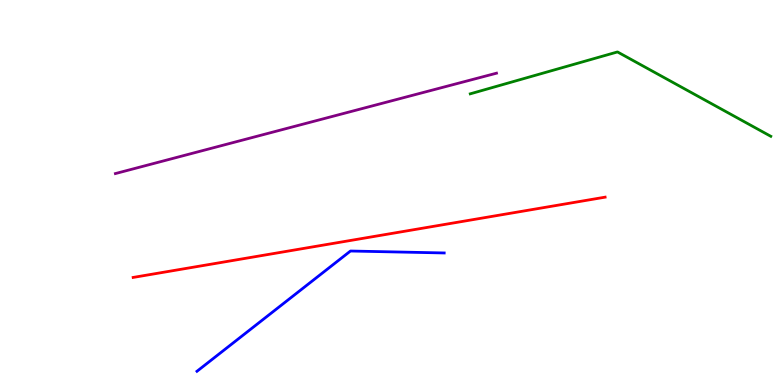[{'lines': ['blue', 'red'], 'intersections': []}, {'lines': ['green', 'red'], 'intersections': []}, {'lines': ['purple', 'red'], 'intersections': []}, {'lines': ['blue', 'green'], 'intersections': []}, {'lines': ['blue', 'purple'], 'intersections': []}, {'lines': ['green', 'purple'], 'intersections': []}]